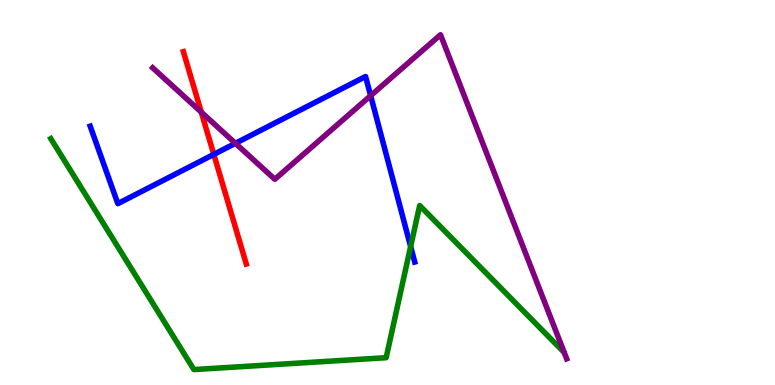[{'lines': ['blue', 'red'], 'intersections': [{'x': 2.76, 'y': 5.99}]}, {'lines': ['green', 'red'], 'intersections': []}, {'lines': ['purple', 'red'], 'intersections': [{'x': 2.6, 'y': 7.09}]}, {'lines': ['blue', 'green'], 'intersections': [{'x': 5.3, 'y': 3.6}]}, {'lines': ['blue', 'purple'], 'intersections': [{'x': 3.04, 'y': 6.28}, {'x': 4.78, 'y': 7.51}]}, {'lines': ['green', 'purple'], 'intersections': []}]